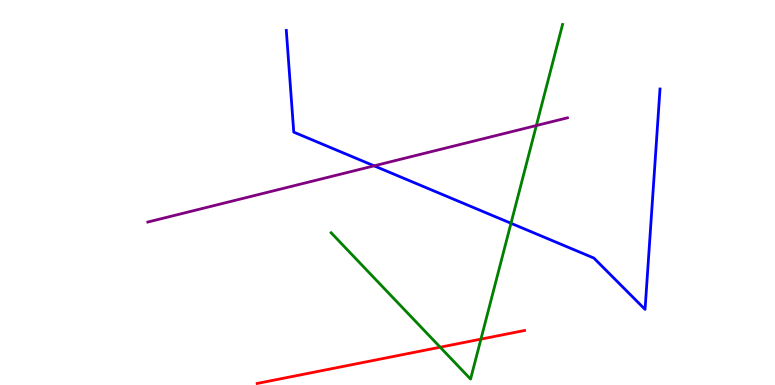[{'lines': ['blue', 'red'], 'intersections': []}, {'lines': ['green', 'red'], 'intersections': [{'x': 5.68, 'y': 0.982}, {'x': 6.21, 'y': 1.19}]}, {'lines': ['purple', 'red'], 'intersections': []}, {'lines': ['blue', 'green'], 'intersections': [{'x': 6.59, 'y': 4.2}]}, {'lines': ['blue', 'purple'], 'intersections': [{'x': 4.83, 'y': 5.69}]}, {'lines': ['green', 'purple'], 'intersections': [{'x': 6.92, 'y': 6.74}]}]